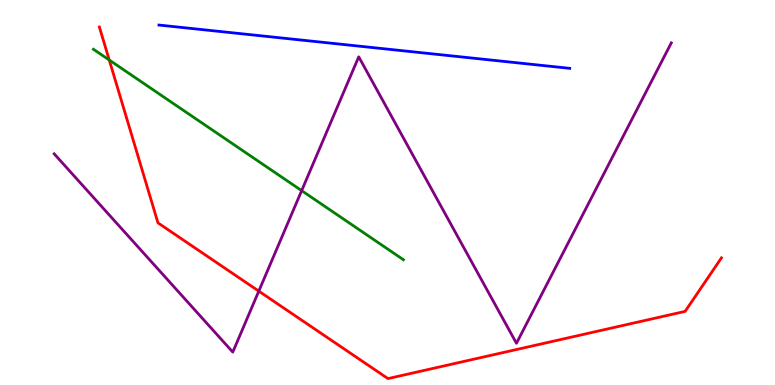[{'lines': ['blue', 'red'], 'intersections': []}, {'lines': ['green', 'red'], 'intersections': [{'x': 1.41, 'y': 8.44}]}, {'lines': ['purple', 'red'], 'intersections': [{'x': 3.34, 'y': 2.44}]}, {'lines': ['blue', 'green'], 'intersections': []}, {'lines': ['blue', 'purple'], 'intersections': []}, {'lines': ['green', 'purple'], 'intersections': [{'x': 3.89, 'y': 5.05}]}]